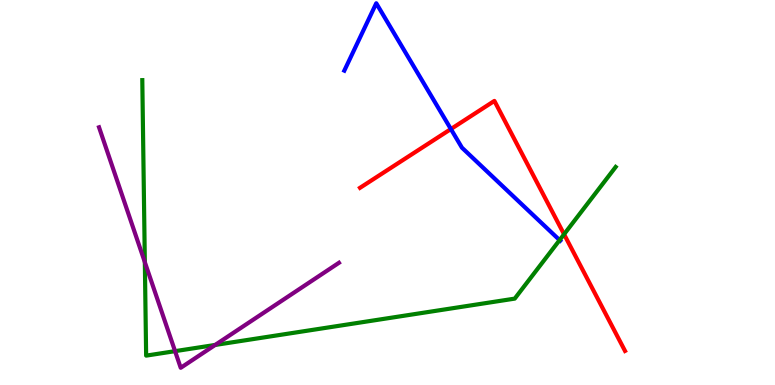[{'lines': ['blue', 'red'], 'intersections': [{'x': 5.82, 'y': 6.65}]}, {'lines': ['green', 'red'], 'intersections': [{'x': 7.28, 'y': 3.92}]}, {'lines': ['purple', 'red'], 'intersections': []}, {'lines': ['blue', 'green'], 'intersections': [{'x': 7.22, 'y': 3.76}]}, {'lines': ['blue', 'purple'], 'intersections': []}, {'lines': ['green', 'purple'], 'intersections': [{'x': 1.87, 'y': 3.19}, {'x': 2.26, 'y': 0.879}, {'x': 2.78, 'y': 1.04}]}]